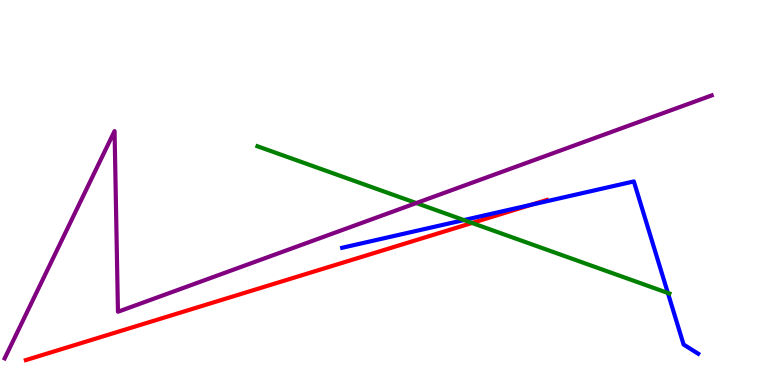[{'lines': ['blue', 'red'], 'intersections': [{'x': 6.86, 'y': 4.68}]}, {'lines': ['green', 'red'], 'intersections': [{'x': 6.09, 'y': 4.21}]}, {'lines': ['purple', 'red'], 'intersections': []}, {'lines': ['blue', 'green'], 'intersections': [{'x': 5.99, 'y': 4.28}, {'x': 8.62, 'y': 2.39}]}, {'lines': ['blue', 'purple'], 'intersections': []}, {'lines': ['green', 'purple'], 'intersections': [{'x': 5.37, 'y': 4.73}]}]